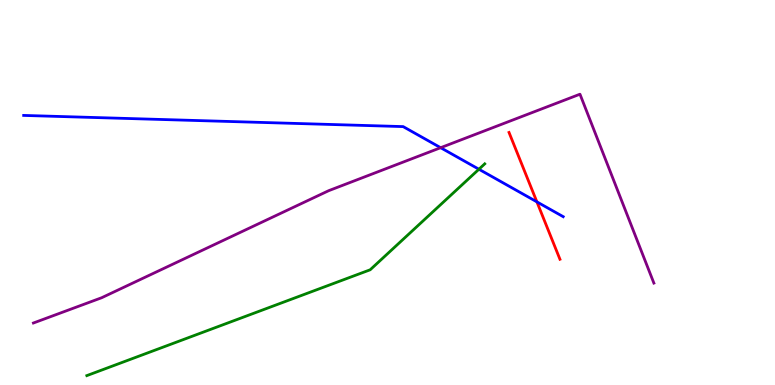[{'lines': ['blue', 'red'], 'intersections': [{'x': 6.93, 'y': 4.76}]}, {'lines': ['green', 'red'], 'intersections': []}, {'lines': ['purple', 'red'], 'intersections': []}, {'lines': ['blue', 'green'], 'intersections': [{'x': 6.18, 'y': 5.6}]}, {'lines': ['blue', 'purple'], 'intersections': [{'x': 5.69, 'y': 6.16}]}, {'lines': ['green', 'purple'], 'intersections': []}]